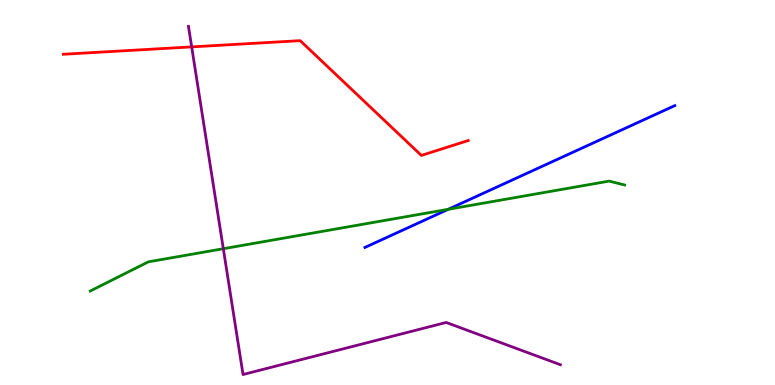[{'lines': ['blue', 'red'], 'intersections': []}, {'lines': ['green', 'red'], 'intersections': []}, {'lines': ['purple', 'red'], 'intersections': [{'x': 2.47, 'y': 8.78}]}, {'lines': ['blue', 'green'], 'intersections': [{'x': 5.78, 'y': 4.56}]}, {'lines': ['blue', 'purple'], 'intersections': []}, {'lines': ['green', 'purple'], 'intersections': [{'x': 2.88, 'y': 3.54}]}]